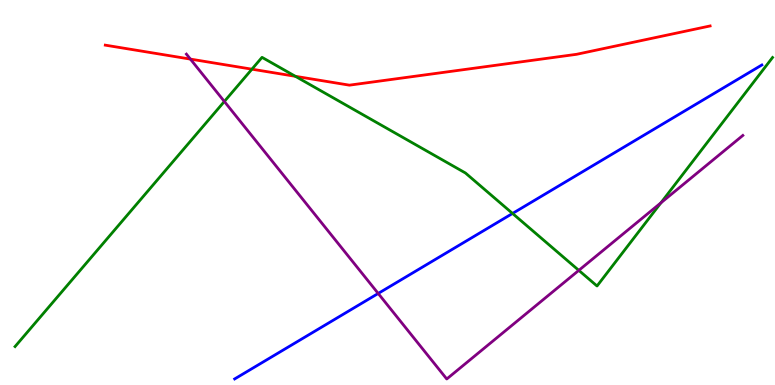[{'lines': ['blue', 'red'], 'intersections': []}, {'lines': ['green', 'red'], 'intersections': [{'x': 3.25, 'y': 8.2}, {'x': 3.81, 'y': 8.02}]}, {'lines': ['purple', 'red'], 'intersections': [{'x': 2.46, 'y': 8.46}]}, {'lines': ['blue', 'green'], 'intersections': [{'x': 6.61, 'y': 4.46}]}, {'lines': ['blue', 'purple'], 'intersections': [{'x': 4.88, 'y': 2.38}]}, {'lines': ['green', 'purple'], 'intersections': [{'x': 2.89, 'y': 7.36}, {'x': 7.47, 'y': 2.98}, {'x': 8.53, 'y': 4.73}]}]